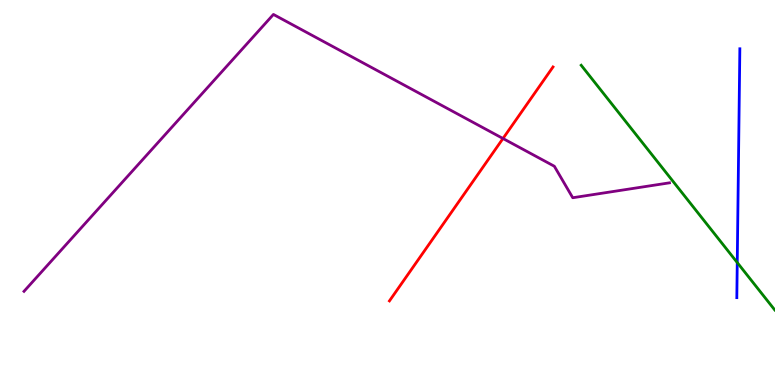[{'lines': ['blue', 'red'], 'intersections': []}, {'lines': ['green', 'red'], 'intersections': []}, {'lines': ['purple', 'red'], 'intersections': [{'x': 6.49, 'y': 6.4}]}, {'lines': ['blue', 'green'], 'intersections': [{'x': 9.51, 'y': 3.18}]}, {'lines': ['blue', 'purple'], 'intersections': []}, {'lines': ['green', 'purple'], 'intersections': []}]